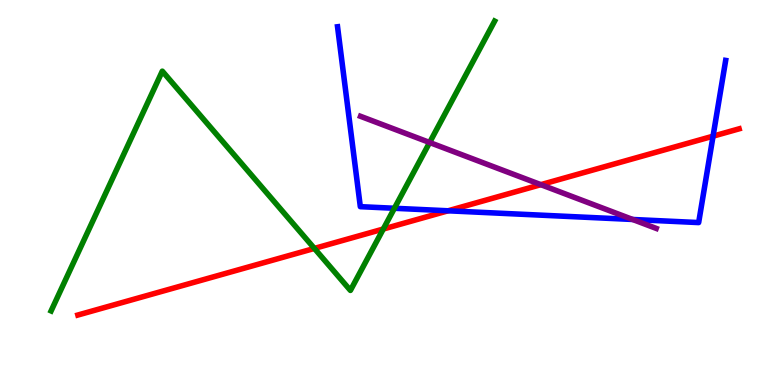[{'lines': ['blue', 'red'], 'intersections': [{'x': 5.78, 'y': 4.52}, {'x': 9.2, 'y': 6.46}]}, {'lines': ['green', 'red'], 'intersections': [{'x': 4.06, 'y': 3.55}, {'x': 4.95, 'y': 4.05}]}, {'lines': ['purple', 'red'], 'intersections': [{'x': 6.98, 'y': 5.2}]}, {'lines': ['blue', 'green'], 'intersections': [{'x': 5.09, 'y': 4.59}]}, {'lines': ['blue', 'purple'], 'intersections': [{'x': 8.16, 'y': 4.3}]}, {'lines': ['green', 'purple'], 'intersections': [{'x': 5.54, 'y': 6.3}]}]